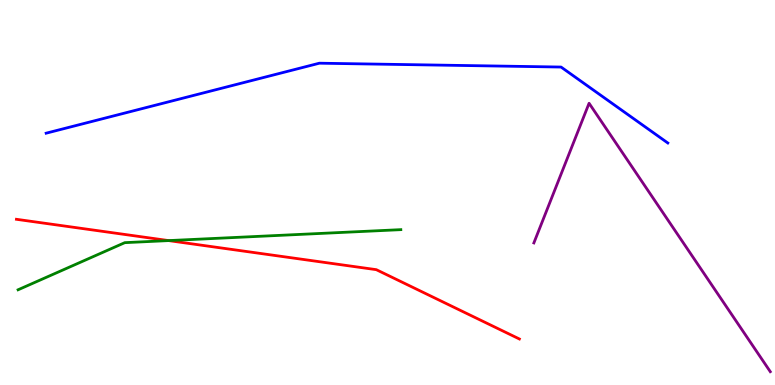[{'lines': ['blue', 'red'], 'intersections': []}, {'lines': ['green', 'red'], 'intersections': [{'x': 2.18, 'y': 3.75}]}, {'lines': ['purple', 'red'], 'intersections': []}, {'lines': ['blue', 'green'], 'intersections': []}, {'lines': ['blue', 'purple'], 'intersections': []}, {'lines': ['green', 'purple'], 'intersections': []}]